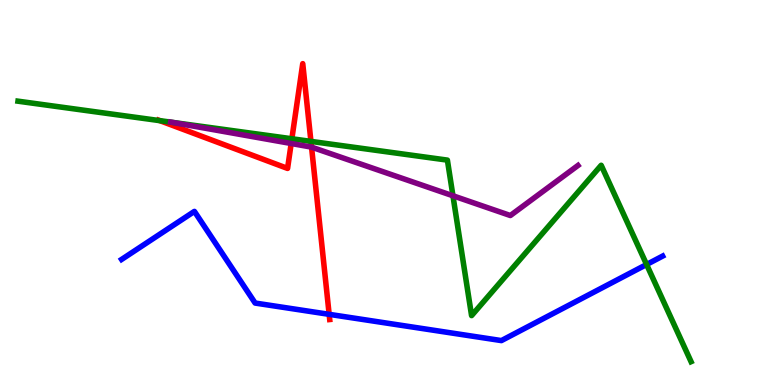[{'lines': ['blue', 'red'], 'intersections': [{'x': 4.25, 'y': 1.84}]}, {'lines': ['green', 'red'], 'intersections': [{'x': 2.06, 'y': 6.87}, {'x': 3.77, 'y': 6.4}, {'x': 4.01, 'y': 6.33}]}, {'lines': ['purple', 'red'], 'intersections': [{'x': 3.76, 'y': 6.27}, {'x': 4.02, 'y': 6.18}]}, {'lines': ['blue', 'green'], 'intersections': [{'x': 8.34, 'y': 3.13}]}, {'lines': ['blue', 'purple'], 'intersections': []}, {'lines': ['green', 'purple'], 'intersections': [{'x': 2.22, 'y': 6.82}, {'x': 5.84, 'y': 4.91}]}]